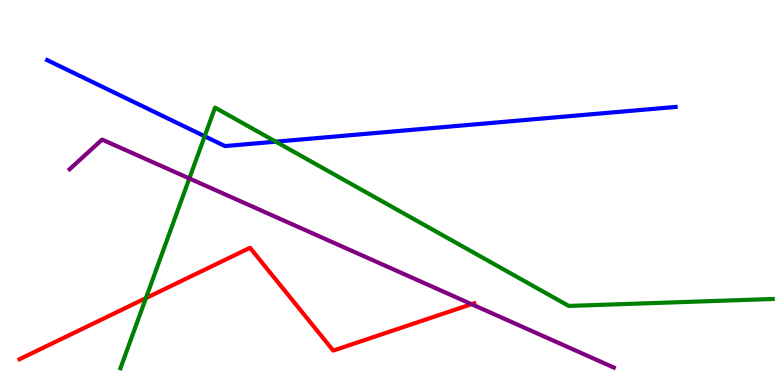[{'lines': ['blue', 'red'], 'intersections': []}, {'lines': ['green', 'red'], 'intersections': [{'x': 1.88, 'y': 2.26}]}, {'lines': ['purple', 'red'], 'intersections': [{'x': 6.08, 'y': 2.1}]}, {'lines': ['blue', 'green'], 'intersections': [{'x': 2.64, 'y': 6.46}, {'x': 3.56, 'y': 6.32}]}, {'lines': ['blue', 'purple'], 'intersections': []}, {'lines': ['green', 'purple'], 'intersections': [{'x': 2.44, 'y': 5.36}]}]